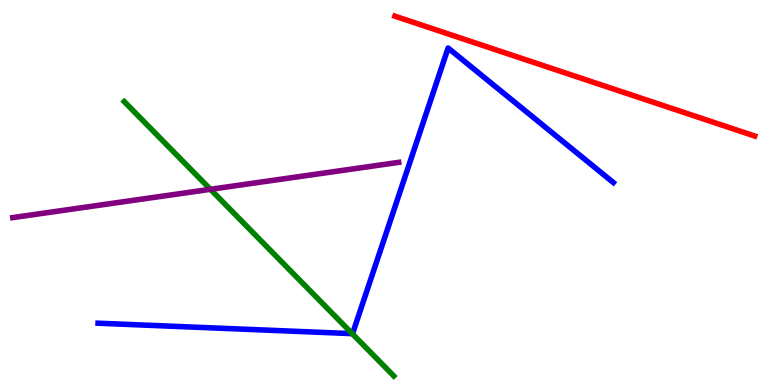[{'lines': ['blue', 'red'], 'intersections': []}, {'lines': ['green', 'red'], 'intersections': []}, {'lines': ['purple', 'red'], 'intersections': []}, {'lines': ['blue', 'green'], 'intersections': [{'x': 4.54, 'y': 1.33}]}, {'lines': ['blue', 'purple'], 'intersections': []}, {'lines': ['green', 'purple'], 'intersections': [{'x': 2.72, 'y': 5.08}]}]